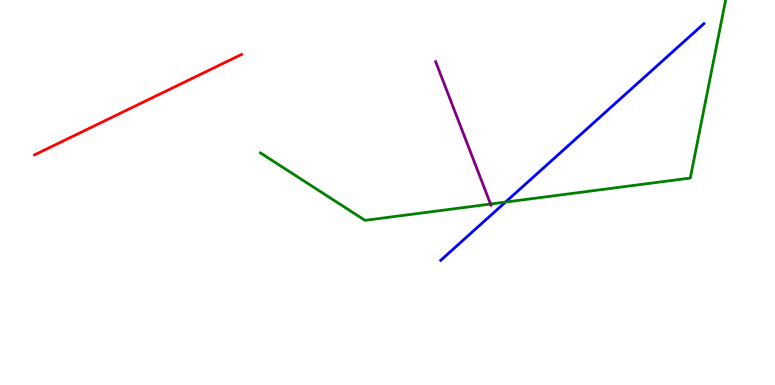[{'lines': ['blue', 'red'], 'intersections': []}, {'lines': ['green', 'red'], 'intersections': []}, {'lines': ['purple', 'red'], 'intersections': []}, {'lines': ['blue', 'green'], 'intersections': [{'x': 6.52, 'y': 4.75}]}, {'lines': ['blue', 'purple'], 'intersections': []}, {'lines': ['green', 'purple'], 'intersections': [{'x': 6.33, 'y': 4.7}]}]